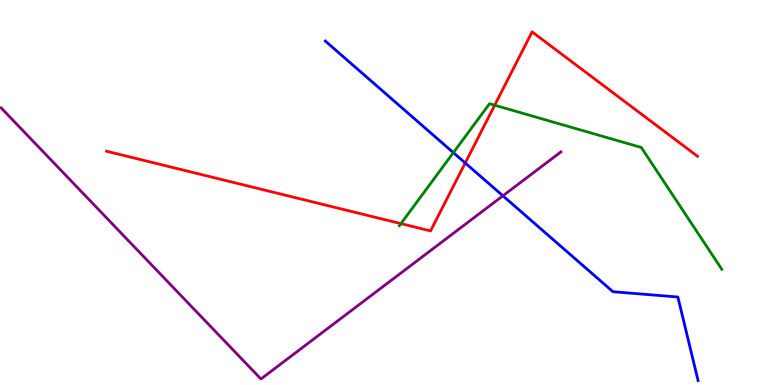[{'lines': ['blue', 'red'], 'intersections': [{'x': 6.0, 'y': 5.77}]}, {'lines': ['green', 'red'], 'intersections': [{'x': 5.17, 'y': 4.19}, {'x': 6.38, 'y': 7.27}]}, {'lines': ['purple', 'red'], 'intersections': []}, {'lines': ['blue', 'green'], 'intersections': [{'x': 5.85, 'y': 6.04}]}, {'lines': ['blue', 'purple'], 'intersections': [{'x': 6.49, 'y': 4.91}]}, {'lines': ['green', 'purple'], 'intersections': []}]